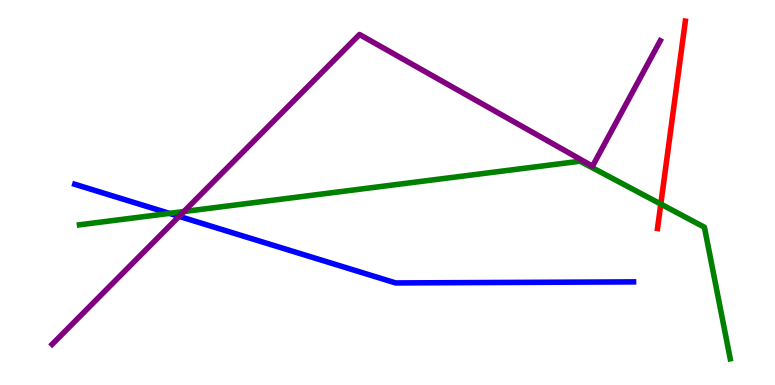[{'lines': ['blue', 'red'], 'intersections': []}, {'lines': ['green', 'red'], 'intersections': [{'x': 8.53, 'y': 4.7}]}, {'lines': ['purple', 'red'], 'intersections': []}, {'lines': ['blue', 'green'], 'intersections': [{'x': 2.19, 'y': 4.46}]}, {'lines': ['blue', 'purple'], 'intersections': [{'x': 2.31, 'y': 4.38}]}, {'lines': ['green', 'purple'], 'intersections': [{'x': 2.37, 'y': 4.51}]}]